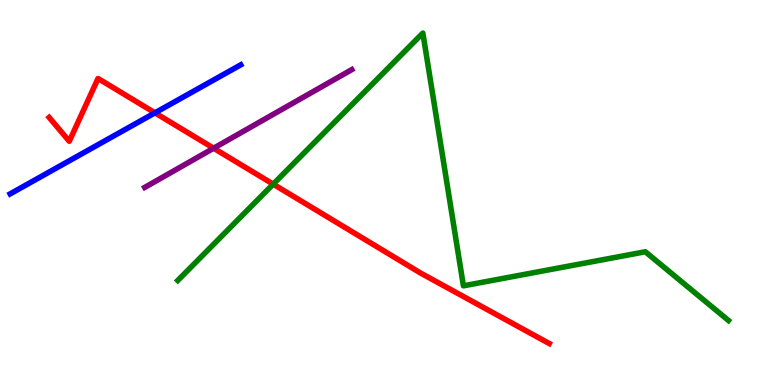[{'lines': ['blue', 'red'], 'intersections': [{'x': 2.0, 'y': 7.07}]}, {'lines': ['green', 'red'], 'intersections': [{'x': 3.52, 'y': 5.22}]}, {'lines': ['purple', 'red'], 'intersections': [{'x': 2.76, 'y': 6.15}]}, {'lines': ['blue', 'green'], 'intersections': []}, {'lines': ['blue', 'purple'], 'intersections': []}, {'lines': ['green', 'purple'], 'intersections': []}]